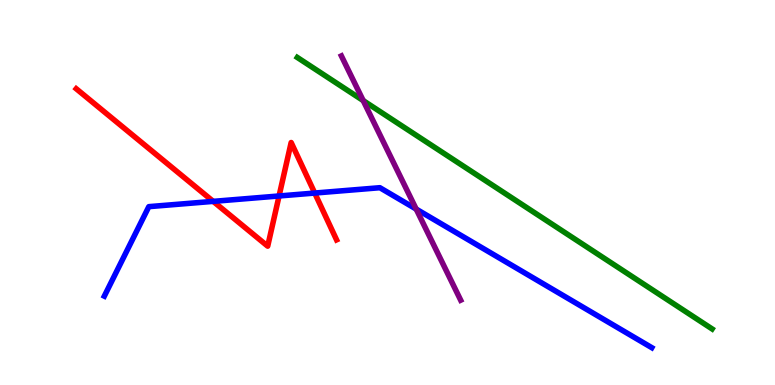[{'lines': ['blue', 'red'], 'intersections': [{'x': 2.75, 'y': 4.77}, {'x': 3.6, 'y': 4.91}, {'x': 4.06, 'y': 4.99}]}, {'lines': ['green', 'red'], 'intersections': []}, {'lines': ['purple', 'red'], 'intersections': []}, {'lines': ['blue', 'green'], 'intersections': []}, {'lines': ['blue', 'purple'], 'intersections': [{'x': 5.37, 'y': 4.57}]}, {'lines': ['green', 'purple'], 'intersections': [{'x': 4.69, 'y': 7.39}]}]